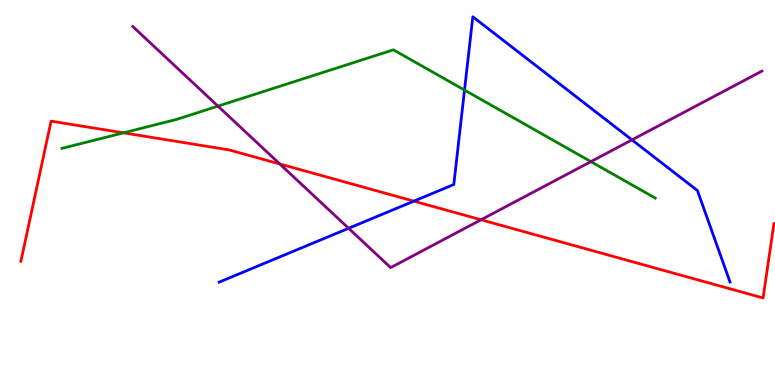[{'lines': ['blue', 'red'], 'intersections': [{'x': 5.34, 'y': 4.78}]}, {'lines': ['green', 'red'], 'intersections': [{'x': 1.59, 'y': 6.55}]}, {'lines': ['purple', 'red'], 'intersections': [{'x': 3.61, 'y': 5.74}, {'x': 6.21, 'y': 4.29}]}, {'lines': ['blue', 'green'], 'intersections': [{'x': 5.99, 'y': 7.66}]}, {'lines': ['blue', 'purple'], 'intersections': [{'x': 4.5, 'y': 4.07}, {'x': 8.15, 'y': 6.37}]}, {'lines': ['green', 'purple'], 'intersections': [{'x': 2.81, 'y': 7.24}, {'x': 7.62, 'y': 5.8}]}]